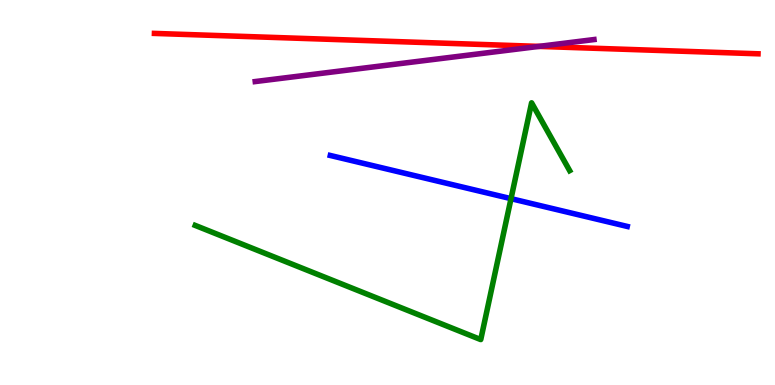[{'lines': ['blue', 'red'], 'intersections': []}, {'lines': ['green', 'red'], 'intersections': []}, {'lines': ['purple', 'red'], 'intersections': [{'x': 6.95, 'y': 8.8}]}, {'lines': ['blue', 'green'], 'intersections': [{'x': 6.59, 'y': 4.84}]}, {'lines': ['blue', 'purple'], 'intersections': []}, {'lines': ['green', 'purple'], 'intersections': []}]